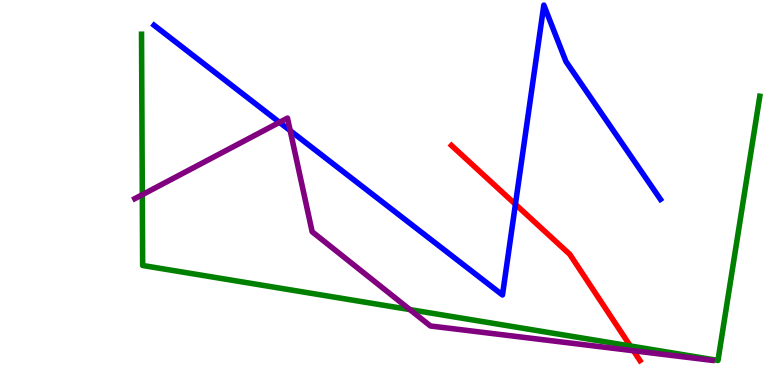[{'lines': ['blue', 'red'], 'intersections': [{'x': 6.65, 'y': 4.69}]}, {'lines': ['green', 'red'], 'intersections': [{'x': 8.13, 'y': 1.01}]}, {'lines': ['purple', 'red'], 'intersections': [{'x': 8.17, 'y': 0.89}]}, {'lines': ['blue', 'green'], 'intersections': []}, {'lines': ['blue', 'purple'], 'intersections': [{'x': 3.61, 'y': 6.82}, {'x': 3.74, 'y': 6.61}]}, {'lines': ['green', 'purple'], 'intersections': [{'x': 1.84, 'y': 4.94}, {'x': 5.29, 'y': 1.96}]}]